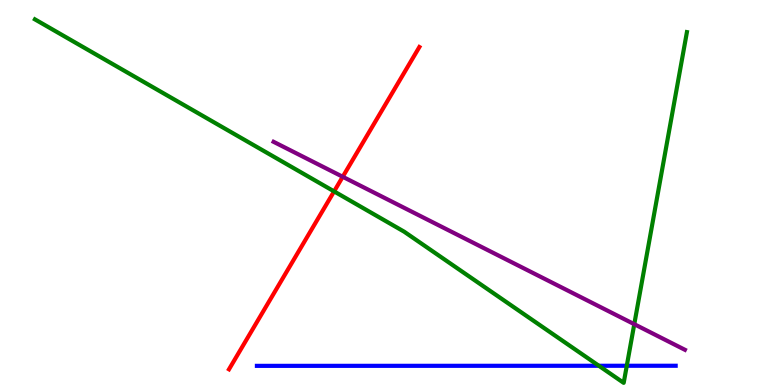[{'lines': ['blue', 'red'], 'intersections': []}, {'lines': ['green', 'red'], 'intersections': [{'x': 4.31, 'y': 5.03}]}, {'lines': ['purple', 'red'], 'intersections': [{'x': 4.42, 'y': 5.41}]}, {'lines': ['blue', 'green'], 'intersections': [{'x': 7.73, 'y': 0.499}, {'x': 8.09, 'y': 0.5}]}, {'lines': ['blue', 'purple'], 'intersections': []}, {'lines': ['green', 'purple'], 'intersections': [{'x': 8.18, 'y': 1.58}]}]